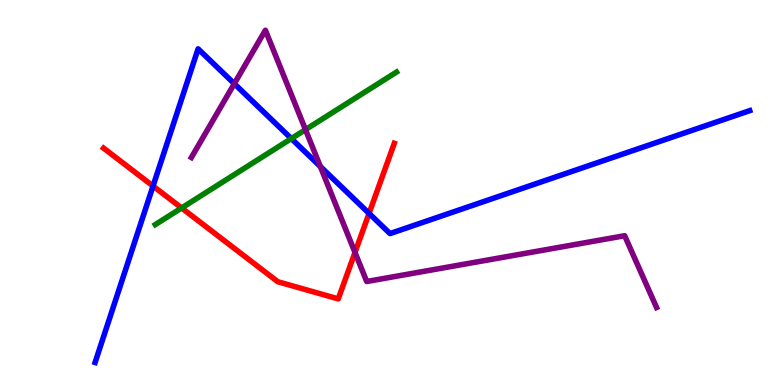[{'lines': ['blue', 'red'], 'intersections': [{'x': 1.97, 'y': 5.17}, {'x': 4.76, 'y': 4.46}]}, {'lines': ['green', 'red'], 'intersections': [{'x': 2.34, 'y': 4.6}]}, {'lines': ['purple', 'red'], 'intersections': [{'x': 4.58, 'y': 3.44}]}, {'lines': ['blue', 'green'], 'intersections': [{'x': 3.76, 'y': 6.4}]}, {'lines': ['blue', 'purple'], 'intersections': [{'x': 3.02, 'y': 7.83}, {'x': 4.13, 'y': 5.67}]}, {'lines': ['green', 'purple'], 'intersections': [{'x': 3.94, 'y': 6.63}]}]